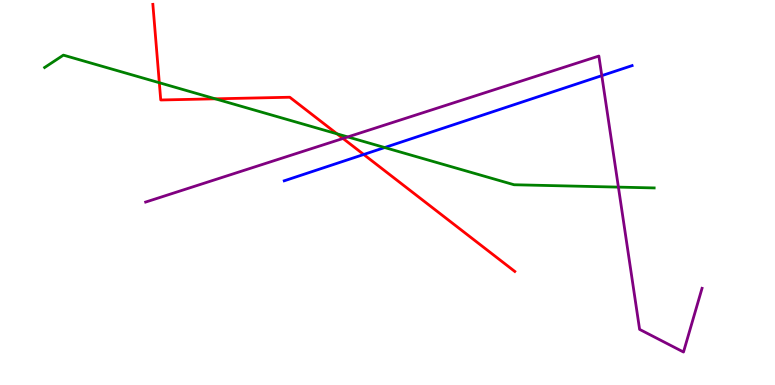[{'lines': ['blue', 'red'], 'intersections': [{'x': 4.69, 'y': 5.99}]}, {'lines': ['green', 'red'], 'intersections': [{'x': 2.06, 'y': 7.85}, {'x': 2.78, 'y': 7.43}, {'x': 4.35, 'y': 6.52}]}, {'lines': ['purple', 'red'], 'intersections': [{'x': 4.43, 'y': 6.4}]}, {'lines': ['blue', 'green'], 'intersections': [{'x': 4.96, 'y': 6.17}]}, {'lines': ['blue', 'purple'], 'intersections': [{'x': 7.77, 'y': 8.04}]}, {'lines': ['green', 'purple'], 'intersections': [{'x': 4.49, 'y': 6.44}, {'x': 7.98, 'y': 5.14}]}]